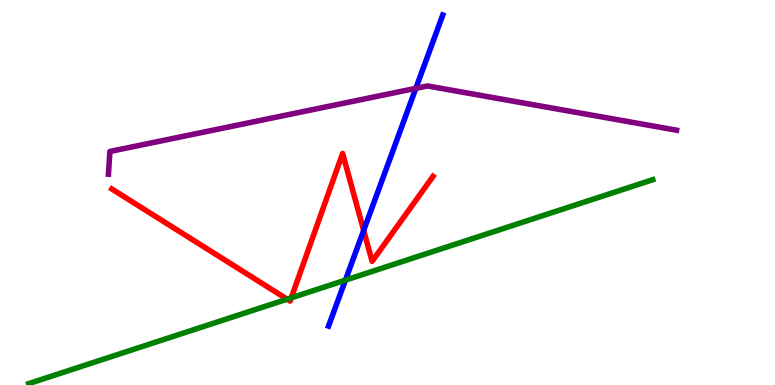[{'lines': ['blue', 'red'], 'intersections': [{'x': 4.69, 'y': 4.01}]}, {'lines': ['green', 'red'], 'intersections': [{'x': 3.7, 'y': 2.23}, {'x': 3.76, 'y': 2.26}]}, {'lines': ['purple', 'red'], 'intersections': []}, {'lines': ['blue', 'green'], 'intersections': [{'x': 4.46, 'y': 2.72}]}, {'lines': ['blue', 'purple'], 'intersections': [{'x': 5.37, 'y': 7.71}]}, {'lines': ['green', 'purple'], 'intersections': []}]